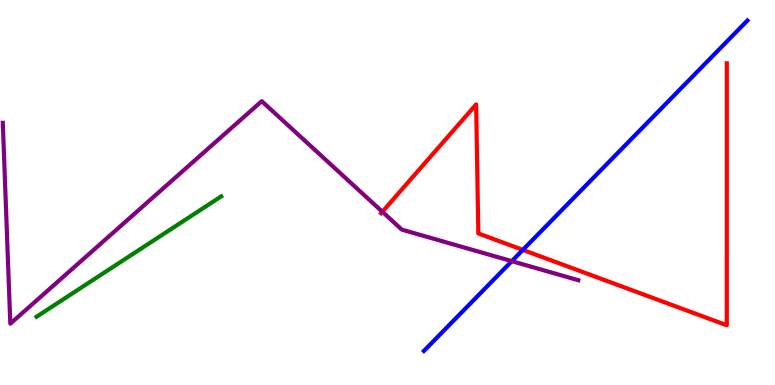[{'lines': ['blue', 'red'], 'intersections': [{'x': 6.75, 'y': 3.51}]}, {'lines': ['green', 'red'], 'intersections': []}, {'lines': ['purple', 'red'], 'intersections': [{'x': 4.93, 'y': 4.5}]}, {'lines': ['blue', 'green'], 'intersections': []}, {'lines': ['blue', 'purple'], 'intersections': [{'x': 6.6, 'y': 3.22}]}, {'lines': ['green', 'purple'], 'intersections': []}]